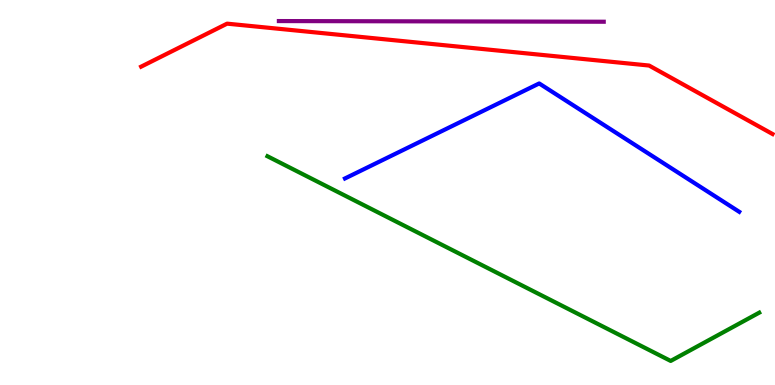[{'lines': ['blue', 'red'], 'intersections': []}, {'lines': ['green', 'red'], 'intersections': []}, {'lines': ['purple', 'red'], 'intersections': []}, {'lines': ['blue', 'green'], 'intersections': []}, {'lines': ['blue', 'purple'], 'intersections': []}, {'lines': ['green', 'purple'], 'intersections': []}]